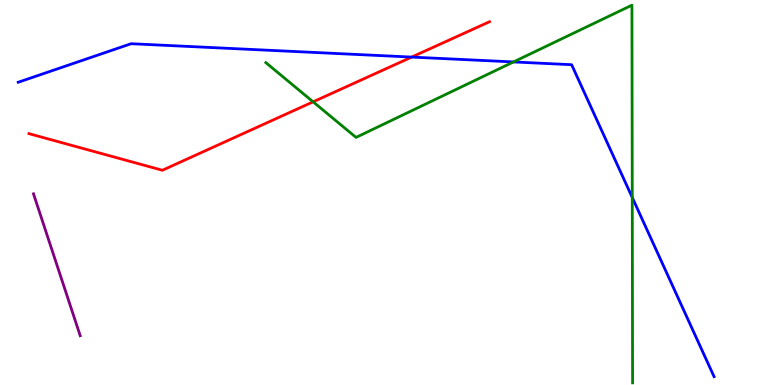[{'lines': ['blue', 'red'], 'intersections': [{'x': 5.31, 'y': 8.52}]}, {'lines': ['green', 'red'], 'intersections': [{'x': 4.04, 'y': 7.36}]}, {'lines': ['purple', 'red'], 'intersections': []}, {'lines': ['blue', 'green'], 'intersections': [{'x': 6.63, 'y': 8.39}, {'x': 8.16, 'y': 4.87}]}, {'lines': ['blue', 'purple'], 'intersections': []}, {'lines': ['green', 'purple'], 'intersections': []}]